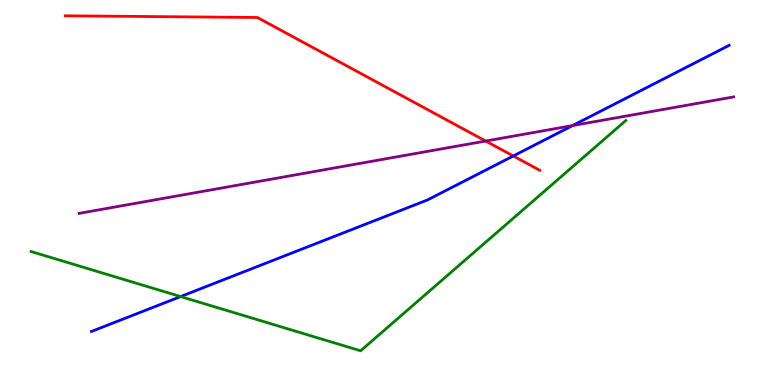[{'lines': ['blue', 'red'], 'intersections': [{'x': 6.62, 'y': 5.95}]}, {'lines': ['green', 'red'], 'intersections': []}, {'lines': ['purple', 'red'], 'intersections': [{'x': 6.27, 'y': 6.34}]}, {'lines': ['blue', 'green'], 'intersections': [{'x': 2.33, 'y': 2.3}]}, {'lines': ['blue', 'purple'], 'intersections': [{'x': 7.39, 'y': 6.74}]}, {'lines': ['green', 'purple'], 'intersections': []}]